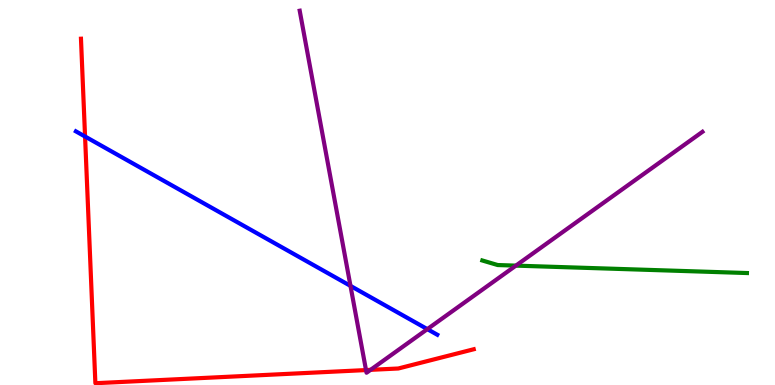[{'lines': ['blue', 'red'], 'intersections': [{'x': 1.1, 'y': 6.45}]}, {'lines': ['green', 'red'], 'intersections': []}, {'lines': ['purple', 'red'], 'intersections': [{'x': 4.72, 'y': 0.388}, {'x': 4.78, 'y': 0.394}]}, {'lines': ['blue', 'green'], 'intersections': []}, {'lines': ['blue', 'purple'], 'intersections': [{'x': 4.52, 'y': 2.57}, {'x': 5.51, 'y': 1.45}]}, {'lines': ['green', 'purple'], 'intersections': [{'x': 6.66, 'y': 3.1}]}]